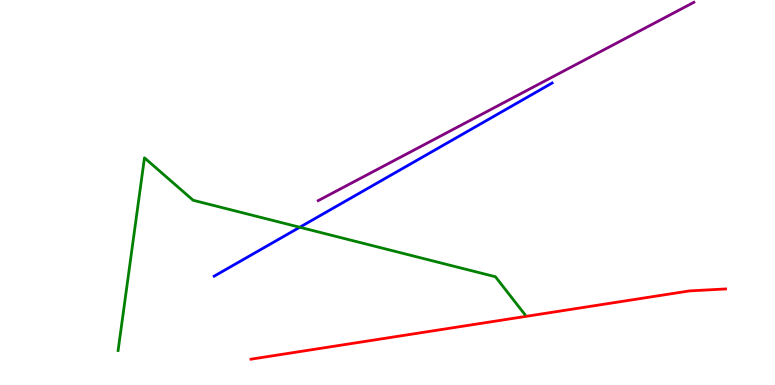[{'lines': ['blue', 'red'], 'intersections': []}, {'lines': ['green', 'red'], 'intersections': []}, {'lines': ['purple', 'red'], 'intersections': []}, {'lines': ['blue', 'green'], 'intersections': [{'x': 3.87, 'y': 4.1}]}, {'lines': ['blue', 'purple'], 'intersections': []}, {'lines': ['green', 'purple'], 'intersections': []}]